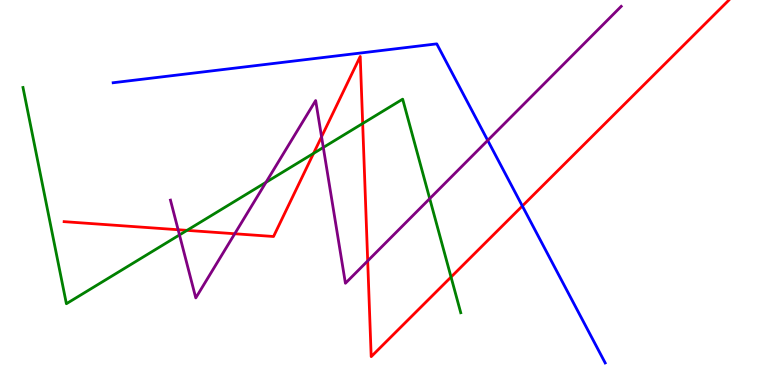[{'lines': ['blue', 'red'], 'intersections': [{'x': 6.74, 'y': 4.65}]}, {'lines': ['green', 'red'], 'intersections': [{'x': 2.41, 'y': 4.02}, {'x': 4.05, 'y': 6.02}, {'x': 4.68, 'y': 6.79}, {'x': 5.82, 'y': 2.8}]}, {'lines': ['purple', 'red'], 'intersections': [{'x': 2.3, 'y': 4.03}, {'x': 3.03, 'y': 3.93}, {'x': 4.15, 'y': 6.45}, {'x': 4.74, 'y': 3.22}]}, {'lines': ['blue', 'green'], 'intersections': []}, {'lines': ['blue', 'purple'], 'intersections': [{'x': 6.29, 'y': 6.35}]}, {'lines': ['green', 'purple'], 'intersections': [{'x': 2.32, 'y': 3.9}, {'x': 3.43, 'y': 5.26}, {'x': 4.17, 'y': 6.17}, {'x': 5.54, 'y': 4.84}]}]